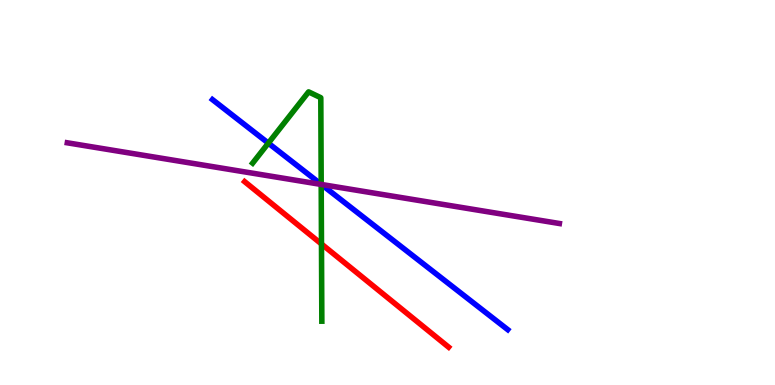[{'lines': ['blue', 'red'], 'intersections': []}, {'lines': ['green', 'red'], 'intersections': [{'x': 4.15, 'y': 3.66}]}, {'lines': ['purple', 'red'], 'intersections': []}, {'lines': ['blue', 'green'], 'intersections': [{'x': 3.46, 'y': 6.28}, {'x': 4.14, 'y': 5.21}]}, {'lines': ['blue', 'purple'], 'intersections': [{'x': 4.15, 'y': 5.21}]}, {'lines': ['green', 'purple'], 'intersections': [{'x': 4.14, 'y': 5.21}]}]